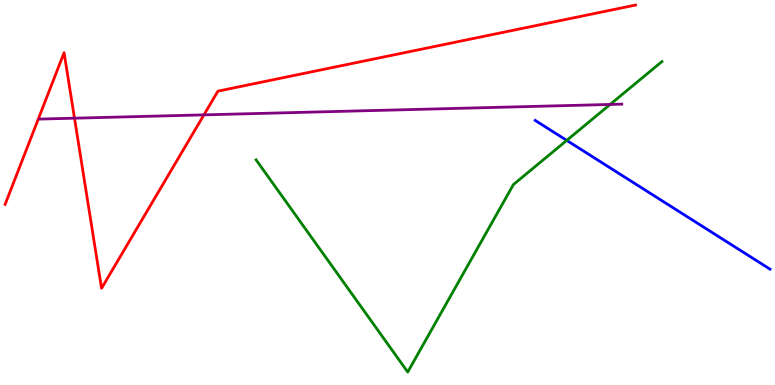[{'lines': ['blue', 'red'], 'intersections': []}, {'lines': ['green', 'red'], 'intersections': []}, {'lines': ['purple', 'red'], 'intersections': [{'x': 0.961, 'y': 6.93}, {'x': 2.63, 'y': 7.02}]}, {'lines': ['blue', 'green'], 'intersections': [{'x': 7.31, 'y': 6.35}]}, {'lines': ['blue', 'purple'], 'intersections': []}, {'lines': ['green', 'purple'], 'intersections': [{'x': 7.87, 'y': 7.29}]}]